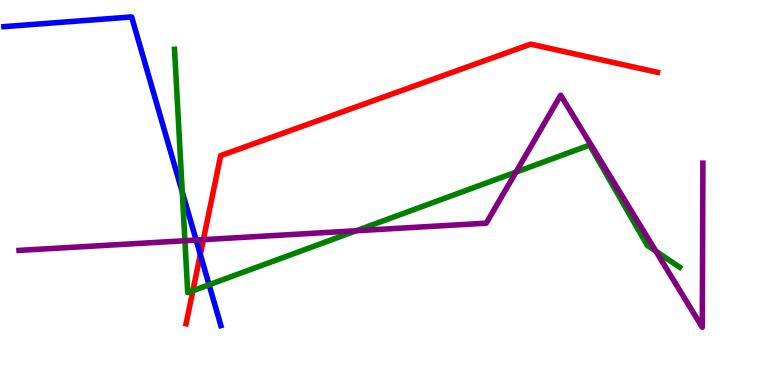[{'lines': ['blue', 'red'], 'intersections': [{'x': 2.58, 'y': 3.39}]}, {'lines': ['green', 'red'], 'intersections': [{'x': 2.49, 'y': 2.45}]}, {'lines': ['purple', 'red'], 'intersections': [{'x': 2.62, 'y': 3.78}]}, {'lines': ['blue', 'green'], 'intersections': [{'x': 2.35, 'y': 5.01}, {'x': 2.7, 'y': 2.6}]}, {'lines': ['blue', 'purple'], 'intersections': [{'x': 2.53, 'y': 3.76}]}, {'lines': ['green', 'purple'], 'intersections': [{'x': 2.39, 'y': 3.75}, {'x': 4.6, 'y': 4.01}, {'x': 6.66, 'y': 5.53}, {'x': 8.46, 'y': 3.48}]}]